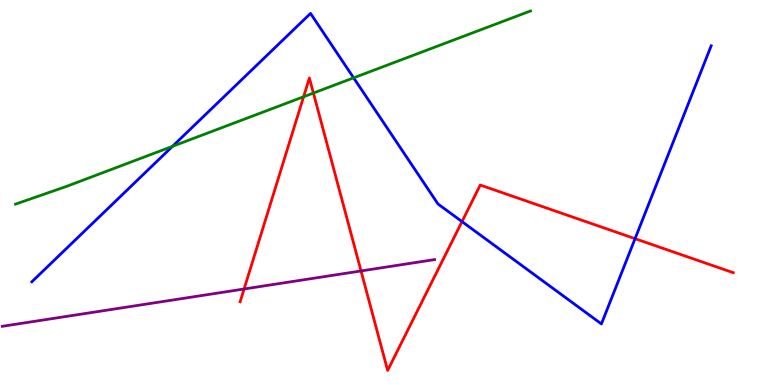[{'lines': ['blue', 'red'], 'intersections': [{'x': 5.96, 'y': 4.24}, {'x': 8.19, 'y': 3.8}]}, {'lines': ['green', 'red'], 'intersections': [{'x': 3.92, 'y': 7.49}, {'x': 4.04, 'y': 7.58}]}, {'lines': ['purple', 'red'], 'intersections': [{'x': 3.15, 'y': 2.49}, {'x': 4.66, 'y': 2.96}]}, {'lines': ['blue', 'green'], 'intersections': [{'x': 2.23, 'y': 6.2}, {'x': 4.56, 'y': 7.98}]}, {'lines': ['blue', 'purple'], 'intersections': []}, {'lines': ['green', 'purple'], 'intersections': []}]